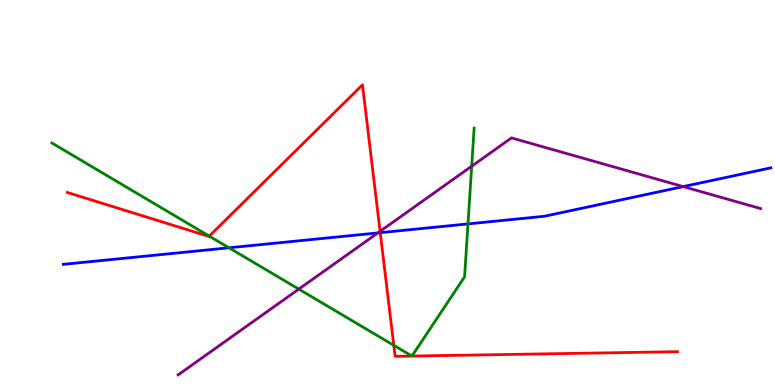[{'lines': ['blue', 'red'], 'intersections': [{'x': 4.91, 'y': 3.96}]}, {'lines': ['green', 'red'], 'intersections': [{'x': 2.7, 'y': 3.87}, {'x': 5.08, 'y': 1.03}, {'x': 5.31, 'y': 0.752}, {'x': 5.32, 'y': 0.752}]}, {'lines': ['purple', 'red'], 'intersections': [{'x': 4.9, 'y': 3.99}]}, {'lines': ['blue', 'green'], 'intersections': [{'x': 2.95, 'y': 3.56}, {'x': 6.04, 'y': 4.18}]}, {'lines': ['blue', 'purple'], 'intersections': [{'x': 4.88, 'y': 3.95}, {'x': 8.82, 'y': 5.15}]}, {'lines': ['green', 'purple'], 'intersections': [{'x': 3.86, 'y': 2.49}, {'x': 6.09, 'y': 5.68}]}]